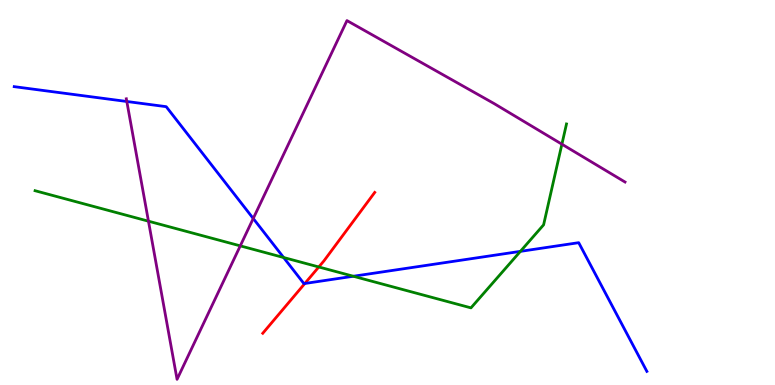[{'lines': ['blue', 'red'], 'intersections': [{'x': 3.93, 'y': 2.64}]}, {'lines': ['green', 'red'], 'intersections': [{'x': 4.11, 'y': 3.07}]}, {'lines': ['purple', 'red'], 'intersections': []}, {'lines': ['blue', 'green'], 'intersections': [{'x': 3.66, 'y': 3.31}, {'x': 4.56, 'y': 2.82}, {'x': 6.71, 'y': 3.47}]}, {'lines': ['blue', 'purple'], 'intersections': [{'x': 1.64, 'y': 7.36}, {'x': 3.27, 'y': 4.33}]}, {'lines': ['green', 'purple'], 'intersections': [{'x': 1.92, 'y': 4.25}, {'x': 3.1, 'y': 3.61}, {'x': 7.25, 'y': 6.25}]}]